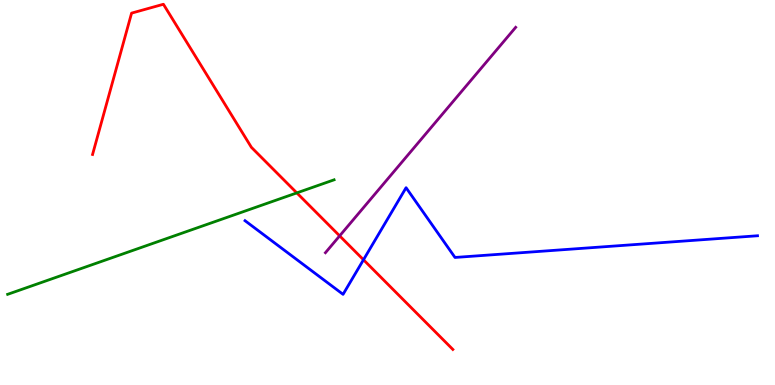[{'lines': ['blue', 'red'], 'intersections': [{'x': 4.69, 'y': 3.25}]}, {'lines': ['green', 'red'], 'intersections': [{'x': 3.83, 'y': 4.99}]}, {'lines': ['purple', 'red'], 'intersections': [{'x': 4.38, 'y': 3.87}]}, {'lines': ['blue', 'green'], 'intersections': []}, {'lines': ['blue', 'purple'], 'intersections': []}, {'lines': ['green', 'purple'], 'intersections': []}]